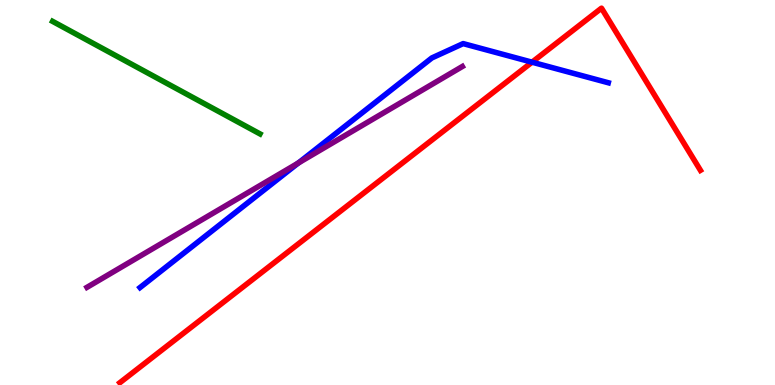[{'lines': ['blue', 'red'], 'intersections': [{'x': 6.86, 'y': 8.38}]}, {'lines': ['green', 'red'], 'intersections': []}, {'lines': ['purple', 'red'], 'intersections': []}, {'lines': ['blue', 'green'], 'intersections': []}, {'lines': ['blue', 'purple'], 'intersections': [{'x': 3.85, 'y': 5.77}]}, {'lines': ['green', 'purple'], 'intersections': []}]